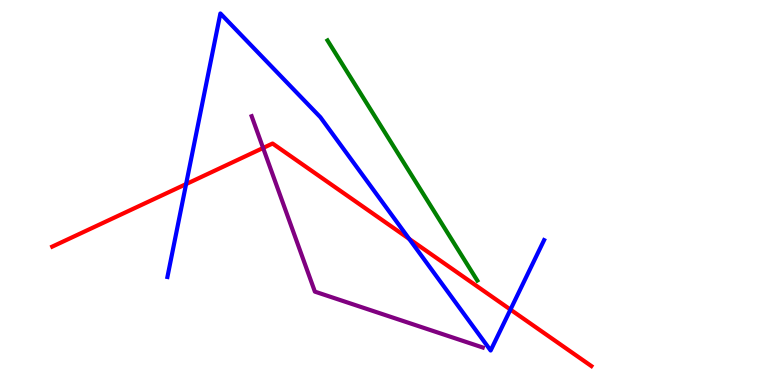[{'lines': ['blue', 'red'], 'intersections': [{'x': 2.4, 'y': 5.22}, {'x': 5.28, 'y': 3.8}, {'x': 6.59, 'y': 1.96}]}, {'lines': ['green', 'red'], 'intersections': []}, {'lines': ['purple', 'red'], 'intersections': [{'x': 3.39, 'y': 6.16}]}, {'lines': ['blue', 'green'], 'intersections': []}, {'lines': ['blue', 'purple'], 'intersections': []}, {'lines': ['green', 'purple'], 'intersections': []}]